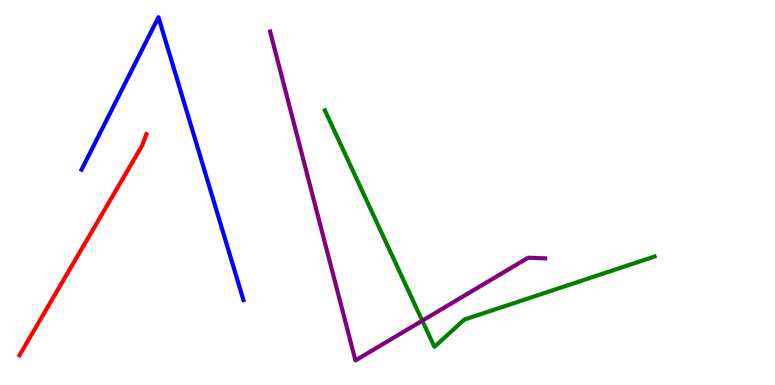[{'lines': ['blue', 'red'], 'intersections': []}, {'lines': ['green', 'red'], 'intersections': []}, {'lines': ['purple', 'red'], 'intersections': []}, {'lines': ['blue', 'green'], 'intersections': []}, {'lines': ['blue', 'purple'], 'intersections': []}, {'lines': ['green', 'purple'], 'intersections': [{'x': 5.45, 'y': 1.67}]}]